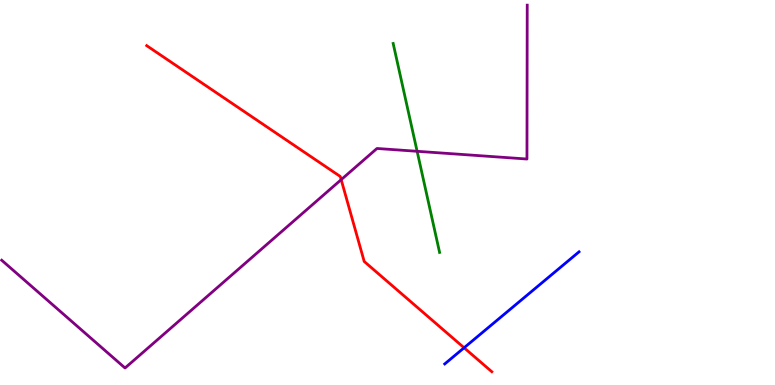[{'lines': ['blue', 'red'], 'intersections': [{'x': 5.99, 'y': 0.967}]}, {'lines': ['green', 'red'], 'intersections': []}, {'lines': ['purple', 'red'], 'intersections': [{'x': 4.4, 'y': 5.33}]}, {'lines': ['blue', 'green'], 'intersections': []}, {'lines': ['blue', 'purple'], 'intersections': []}, {'lines': ['green', 'purple'], 'intersections': [{'x': 5.38, 'y': 6.07}]}]